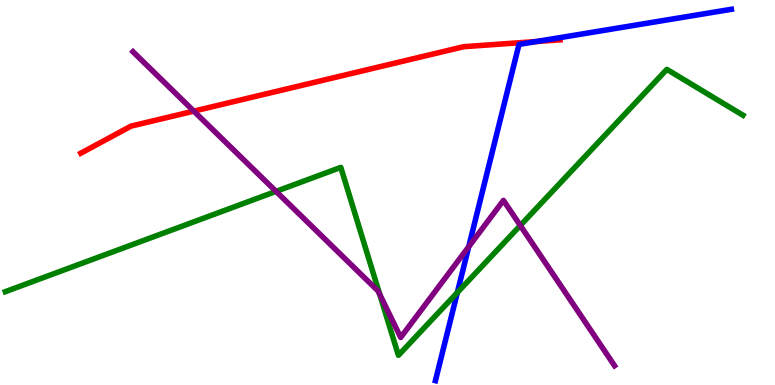[{'lines': ['blue', 'red'], 'intersections': [{'x': 6.92, 'y': 8.92}]}, {'lines': ['green', 'red'], 'intersections': []}, {'lines': ['purple', 'red'], 'intersections': [{'x': 2.5, 'y': 7.11}]}, {'lines': ['blue', 'green'], 'intersections': [{'x': 5.9, 'y': 2.4}]}, {'lines': ['blue', 'purple'], 'intersections': [{'x': 6.05, 'y': 3.59}]}, {'lines': ['green', 'purple'], 'intersections': [{'x': 3.56, 'y': 5.03}, {'x': 4.9, 'y': 2.35}, {'x': 6.71, 'y': 4.14}]}]